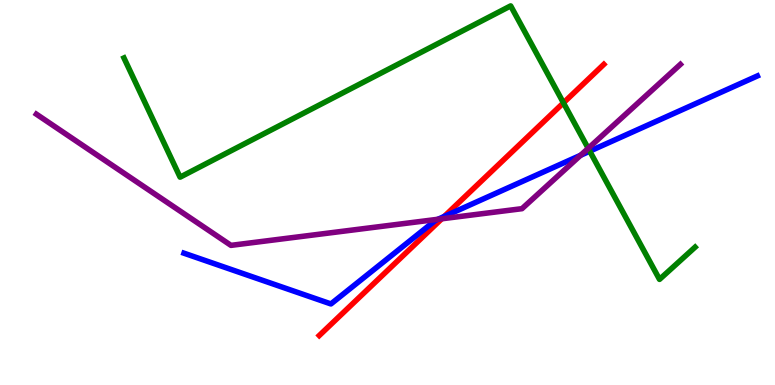[{'lines': ['blue', 'red'], 'intersections': [{'x': 5.73, 'y': 4.38}]}, {'lines': ['green', 'red'], 'intersections': [{'x': 7.27, 'y': 7.33}]}, {'lines': ['purple', 'red'], 'intersections': [{'x': 5.7, 'y': 4.32}]}, {'lines': ['blue', 'green'], 'intersections': [{'x': 7.61, 'y': 6.07}]}, {'lines': ['blue', 'purple'], 'intersections': [{'x': 5.65, 'y': 4.3}, {'x': 7.49, 'y': 5.97}]}, {'lines': ['green', 'purple'], 'intersections': [{'x': 7.59, 'y': 6.15}]}]